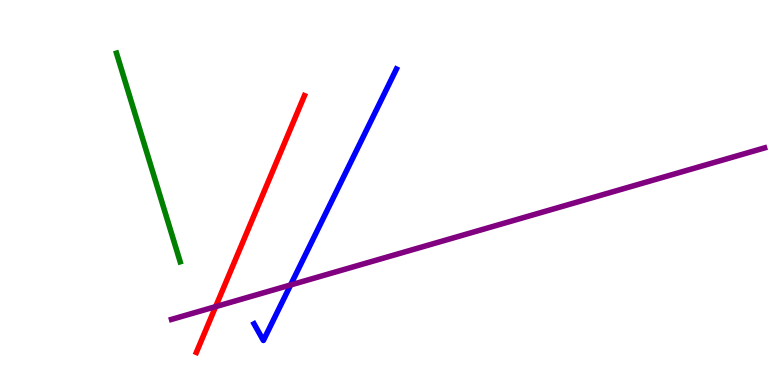[{'lines': ['blue', 'red'], 'intersections': []}, {'lines': ['green', 'red'], 'intersections': []}, {'lines': ['purple', 'red'], 'intersections': [{'x': 2.78, 'y': 2.04}]}, {'lines': ['blue', 'green'], 'intersections': []}, {'lines': ['blue', 'purple'], 'intersections': [{'x': 3.75, 'y': 2.6}]}, {'lines': ['green', 'purple'], 'intersections': []}]